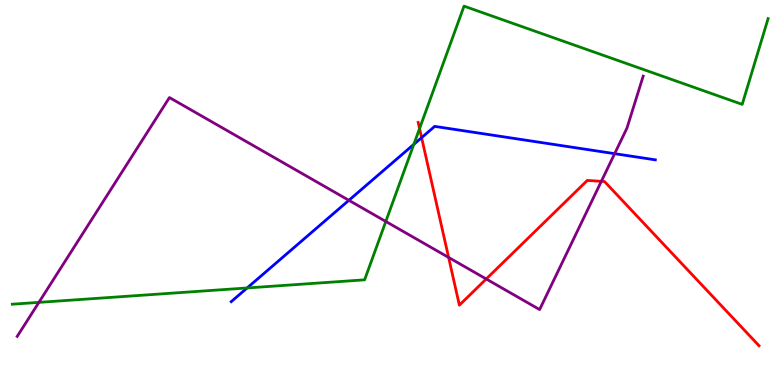[{'lines': ['blue', 'red'], 'intersections': [{'x': 5.44, 'y': 6.42}]}, {'lines': ['green', 'red'], 'intersections': [{'x': 5.41, 'y': 6.66}]}, {'lines': ['purple', 'red'], 'intersections': [{'x': 5.79, 'y': 3.31}, {'x': 6.27, 'y': 2.75}, {'x': 7.76, 'y': 5.29}]}, {'lines': ['blue', 'green'], 'intersections': [{'x': 3.19, 'y': 2.52}, {'x': 5.34, 'y': 6.25}]}, {'lines': ['blue', 'purple'], 'intersections': [{'x': 4.5, 'y': 4.8}, {'x': 7.93, 'y': 6.01}]}, {'lines': ['green', 'purple'], 'intersections': [{'x': 0.502, 'y': 2.15}, {'x': 4.98, 'y': 4.25}]}]